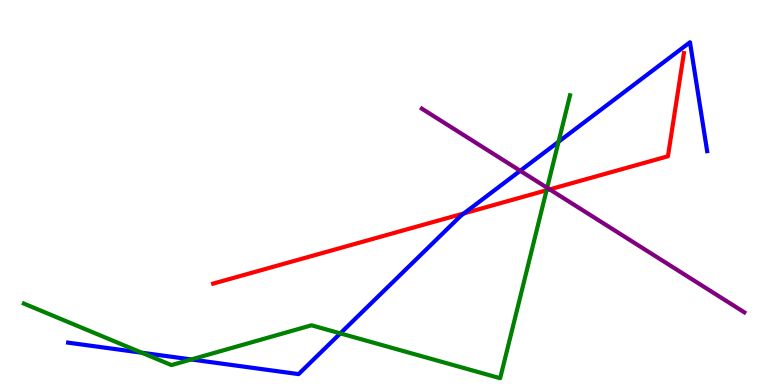[{'lines': ['blue', 'red'], 'intersections': [{'x': 5.99, 'y': 4.46}]}, {'lines': ['green', 'red'], 'intersections': [{'x': 7.05, 'y': 5.06}]}, {'lines': ['purple', 'red'], 'intersections': [{'x': 7.09, 'y': 5.08}]}, {'lines': ['blue', 'green'], 'intersections': [{'x': 1.83, 'y': 0.839}, {'x': 2.47, 'y': 0.664}, {'x': 4.39, 'y': 1.34}, {'x': 7.21, 'y': 6.32}]}, {'lines': ['blue', 'purple'], 'intersections': [{'x': 6.71, 'y': 5.56}]}, {'lines': ['green', 'purple'], 'intersections': [{'x': 7.06, 'y': 5.12}]}]